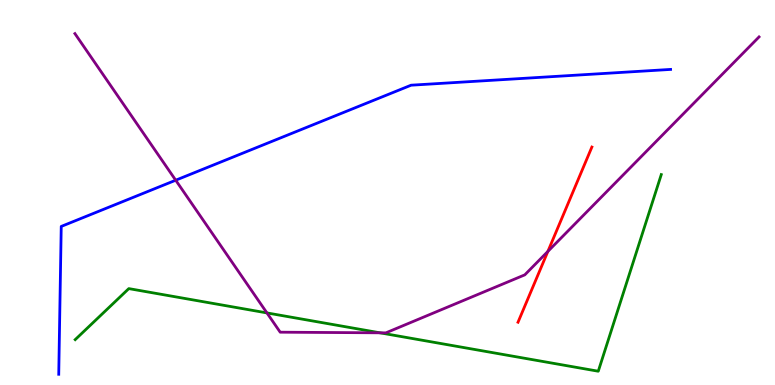[{'lines': ['blue', 'red'], 'intersections': []}, {'lines': ['green', 'red'], 'intersections': []}, {'lines': ['purple', 'red'], 'intersections': [{'x': 7.07, 'y': 3.47}]}, {'lines': ['blue', 'green'], 'intersections': []}, {'lines': ['blue', 'purple'], 'intersections': [{'x': 2.27, 'y': 5.32}]}, {'lines': ['green', 'purple'], 'intersections': [{'x': 3.44, 'y': 1.87}, {'x': 4.9, 'y': 1.36}]}]